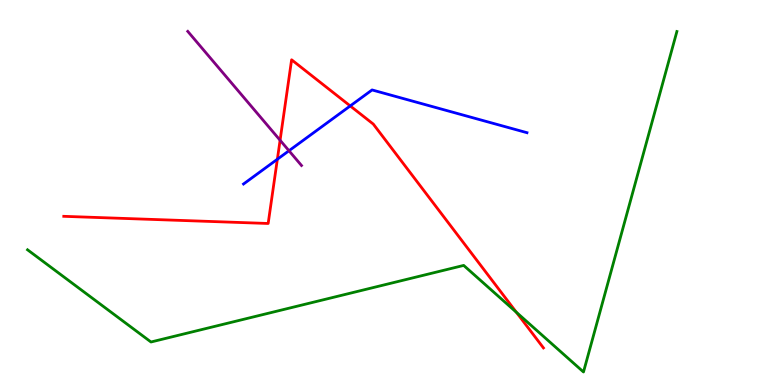[{'lines': ['blue', 'red'], 'intersections': [{'x': 3.58, 'y': 5.86}, {'x': 4.52, 'y': 7.25}]}, {'lines': ['green', 'red'], 'intersections': [{'x': 6.66, 'y': 1.89}]}, {'lines': ['purple', 'red'], 'intersections': [{'x': 3.61, 'y': 6.36}]}, {'lines': ['blue', 'green'], 'intersections': []}, {'lines': ['blue', 'purple'], 'intersections': [{'x': 3.73, 'y': 6.08}]}, {'lines': ['green', 'purple'], 'intersections': []}]